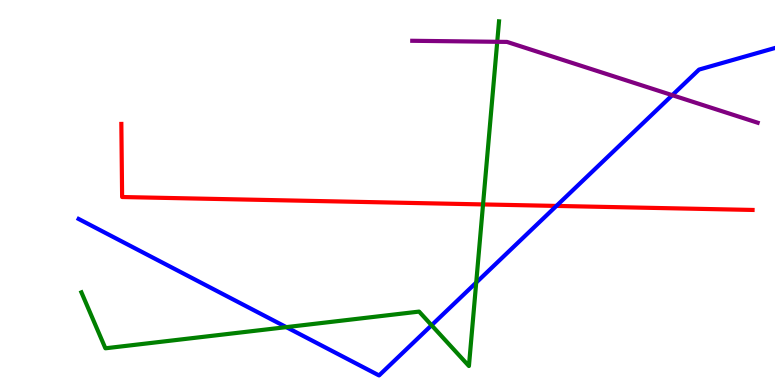[{'lines': ['blue', 'red'], 'intersections': [{'x': 7.18, 'y': 4.65}]}, {'lines': ['green', 'red'], 'intersections': [{'x': 6.23, 'y': 4.69}]}, {'lines': ['purple', 'red'], 'intersections': []}, {'lines': ['blue', 'green'], 'intersections': [{'x': 3.69, 'y': 1.5}, {'x': 5.57, 'y': 1.55}, {'x': 6.14, 'y': 2.66}]}, {'lines': ['blue', 'purple'], 'intersections': [{'x': 8.67, 'y': 7.53}]}, {'lines': ['green', 'purple'], 'intersections': [{'x': 6.42, 'y': 8.91}]}]